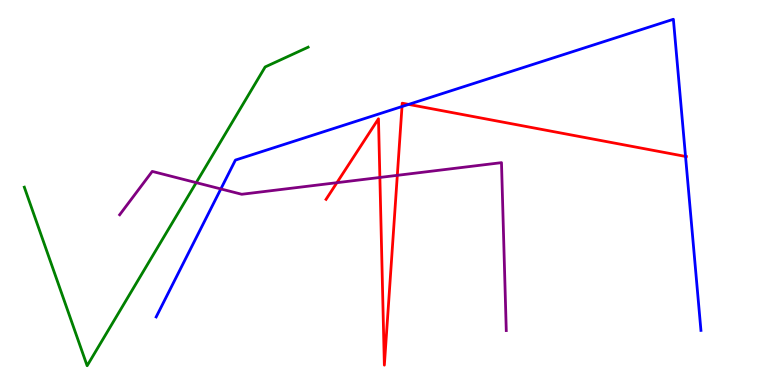[{'lines': ['blue', 'red'], 'intersections': [{'x': 5.19, 'y': 7.23}, {'x': 5.27, 'y': 7.29}, {'x': 8.85, 'y': 5.94}]}, {'lines': ['green', 'red'], 'intersections': []}, {'lines': ['purple', 'red'], 'intersections': [{'x': 4.35, 'y': 5.25}, {'x': 4.9, 'y': 5.39}, {'x': 5.13, 'y': 5.45}]}, {'lines': ['blue', 'green'], 'intersections': []}, {'lines': ['blue', 'purple'], 'intersections': [{'x': 2.85, 'y': 5.09}]}, {'lines': ['green', 'purple'], 'intersections': [{'x': 2.53, 'y': 5.26}]}]